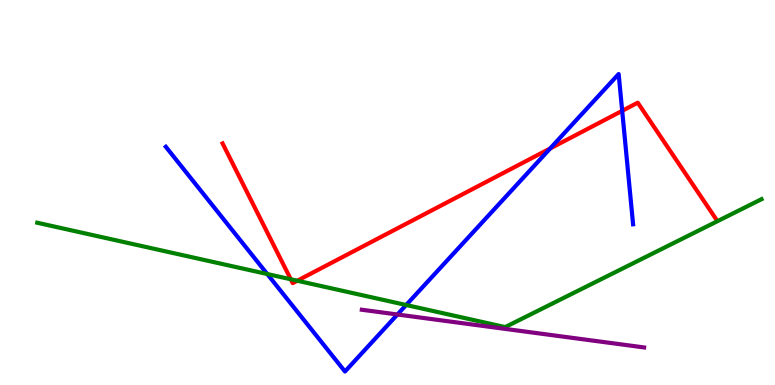[{'lines': ['blue', 'red'], 'intersections': [{'x': 7.1, 'y': 6.14}, {'x': 8.03, 'y': 7.12}]}, {'lines': ['green', 'red'], 'intersections': [{'x': 3.75, 'y': 2.75}, {'x': 3.84, 'y': 2.71}]}, {'lines': ['purple', 'red'], 'intersections': []}, {'lines': ['blue', 'green'], 'intersections': [{'x': 3.45, 'y': 2.88}, {'x': 5.24, 'y': 2.08}]}, {'lines': ['blue', 'purple'], 'intersections': [{'x': 5.13, 'y': 1.83}]}, {'lines': ['green', 'purple'], 'intersections': []}]